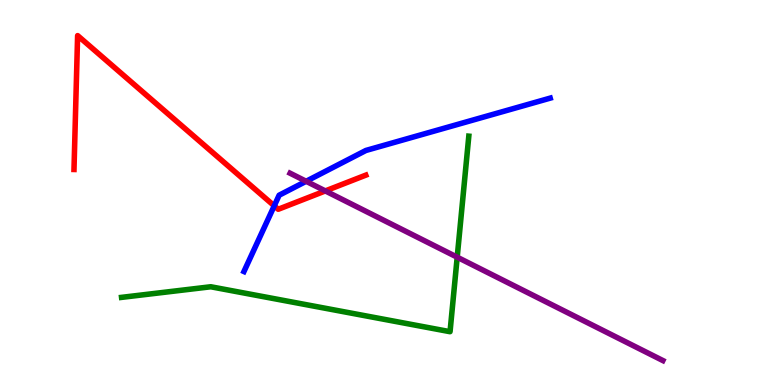[{'lines': ['blue', 'red'], 'intersections': [{'x': 3.54, 'y': 4.65}]}, {'lines': ['green', 'red'], 'intersections': []}, {'lines': ['purple', 'red'], 'intersections': [{'x': 4.2, 'y': 5.04}]}, {'lines': ['blue', 'green'], 'intersections': []}, {'lines': ['blue', 'purple'], 'intersections': [{'x': 3.95, 'y': 5.29}]}, {'lines': ['green', 'purple'], 'intersections': [{'x': 5.9, 'y': 3.32}]}]